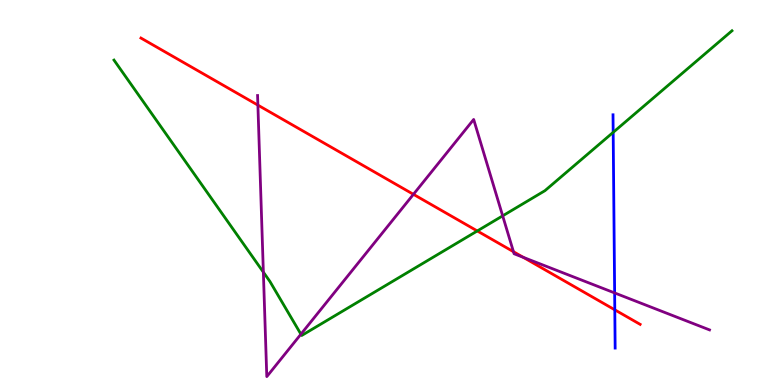[{'lines': ['blue', 'red'], 'intersections': [{'x': 7.93, 'y': 1.95}]}, {'lines': ['green', 'red'], 'intersections': [{'x': 6.16, 'y': 4.0}]}, {'lines': ['purple', 'red'], 'intersections': [{'x': 3.33, 'y': 7.27}, {'x': 5.33, 'y': 4.95}, {'x': 6.63, 'y': 3.46}, {'x': 6.75, 'y': 3.32}]}, {'lines': ['blue', 'green'], 'intersections': [{'x': 7.91, 'y': 6.56}]}, {'lines': ['blue', 'purple'], 'intersections': [{'x': 7.93, 'y': 2.39}]}, {'lines': ['green', 'purple'], 'intersections': [{'x': 3.4, 'y': 2.93}, {'x': 3.88, 'y': 1.32}, {'x': 6.49, 'y': 4.39}]}]